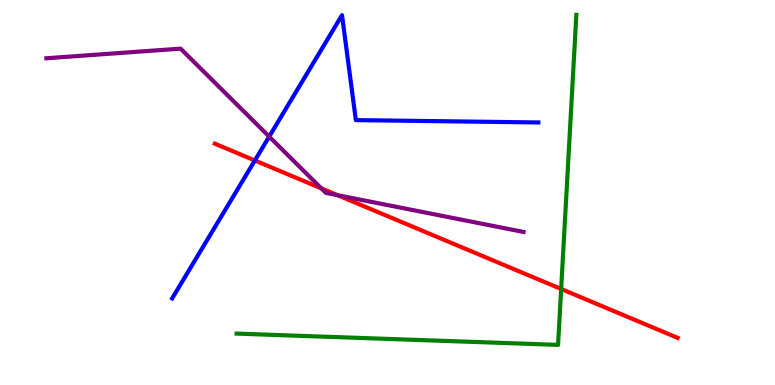[{'lines': ['blue', 'red'], 'intersections': [{'x': 3.29, 'y': 5.83}]}, {'lines': ['green', 'red'], 'intersections': [{'x': 7.24, 'y': 2.49}]}, {'lines': ['purple', 'red'], 'intersections': [{'x': 4.15, 'y': 5.11}, {'x': 4.36, 'y': 4.93}]}, {'lines': ['blue', 'green'], 'intersections': []}, {'lines': ['blue', 'purple'], 'intersections': [{'x': 3.47, 'y': 6.45}]}, {'lines': ['green', 'purple'], 'intersections': []}]